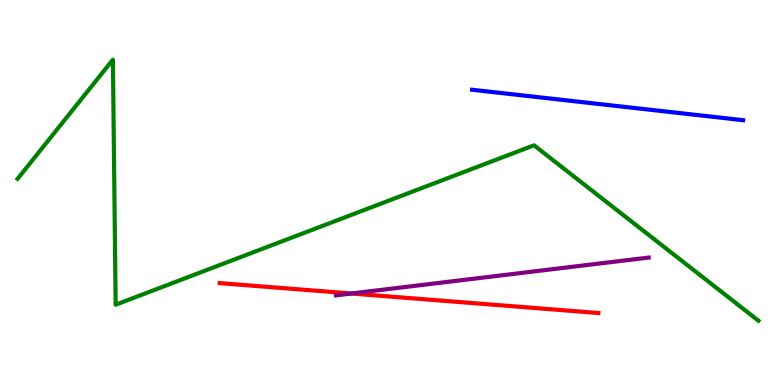[{'lines': ['blue', 'red'], 'intersections': []}, {'lines': ['green', 'red'], 'intersections': []}, {'lines': ['purple', 'red'], 'intersections': [{'x': 4.53, 'y': 2.38}]}, {'lines': ['blue', 'green'], 'intersections': []}, {'lines': ['blue', 'purple'], 'intersections': []}, {'lines': ['green', 'purple'], 'intersections': []}]